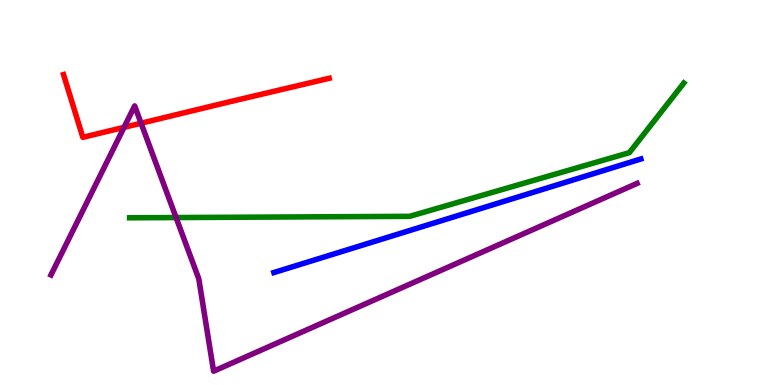[{'lines': ['blue', 'red'], 'intersections': []}, {'lines': ['green', 'red'], 'intersections': []}, {'lines': ['purple', 'red'], 'intersections': [{'x': 1.6, 'y': 6.69}, {'x': 1.82, 'y': 6.8}]}, {'lines': ['blue', 'green'], 'intersections': []}, {'lines': ['blue', 'purple'], 'intersections': []}, {'lines': ['green', 'purple'], 'intersections': [{'x': 2.27, 'y': 4.35}]}]